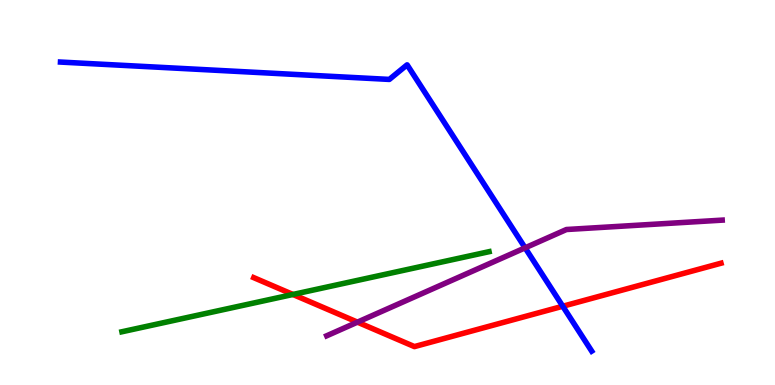[{'lines': ['blue', 'red'], 'intersections': [{'x': 7.26, 'y': 2.05}]}, {'lines': ['green', 'red'], 'intersections': [{'x': 3.78, 'y': 2.35}]}, {'lines': ['purple', 'red'], 'intersections': [{'x': 4.61, 'y': 1.63}]}, {'lines': ['blue', 'green'], 'intersections': []}, {'lines': ['blue', 'purple'], 'intersections': [{'x': 6.78, 'y': 3.56}]}, {'lines': ['green', 'purple'], 'intersections': []}]